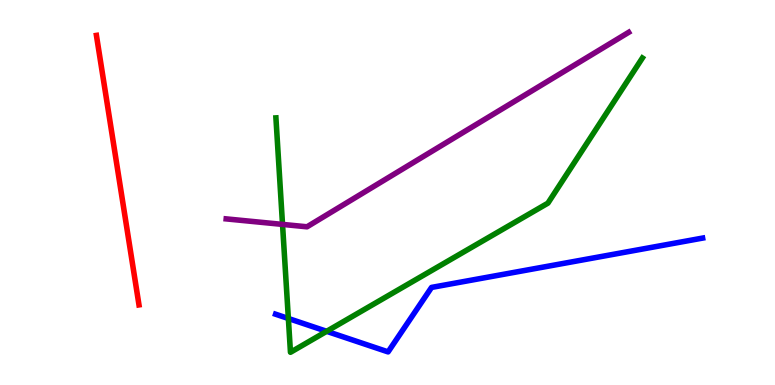[{'lines': ['blue', 'red'], 'intersections': []}, {'lines': ['green', 'red'], 'intersections': []}, {'lines': ['purple', 'red'], 'intersections': []}, {'lines': ['blue', 'green'], 'intersections': [{'x': 3.72, 'y': 1.73}, {'x': 4.22, 'y': 1.39}]}, {'lines': ['blue', 'purple'], 'intersections': []}, {'lines': ['green', 'purple'], 'intersections': [{'x': 3.65, 'y': 4.17}]}]